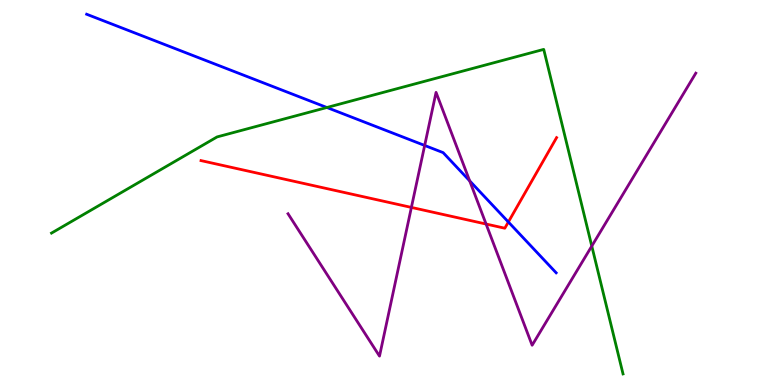[{'lines': ['blue', 'red'], 'intersections': [{'x': 6.56, 'y': 4.23}]}, {'lines': ['green', 'red'], 'intersections': []}, {'lines': ['purple', 'red'], 'intersections': [{'x': 5.31, 'y': 4.61}, {'x': 6.27, 'y': 4.18}]}, {'lines': ['blue', 'green'], 'intersections': [{'x': 4.22, 'y': 7.21}]}, {'lines': ['blue', 'purple'], 'intersections': [{'x': 5.48, 'y': 6.22}, {'x': 6.06, 'y': 5.3}]}, {'lines': ['green', 'purple'], 'intersections': [{'x': 7.64, 'y': 3.61}]}]